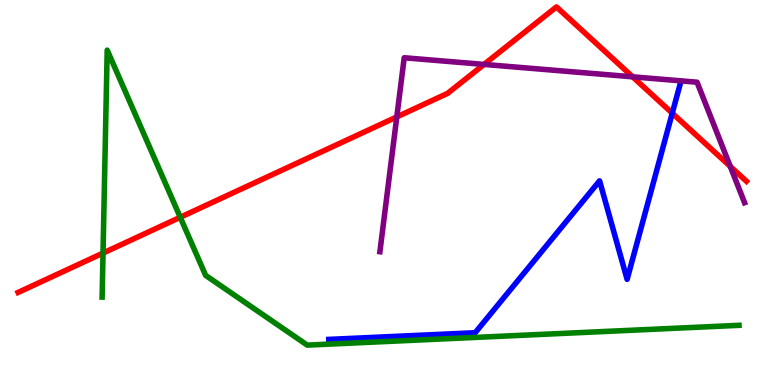[{'lines': ['blue', 'red'], 'intersections': [{'x': 8.67, 'y': 7.06}]}, {'lines': ['green', 'red'], 'intersections': [{'x': 1.33, 'y': 3.43}, {'x': 2.33, 'y': 4.36}]}, {'lines': ['purple', 'red'], 'intersections': [{'x': 5.12, 'y': 6.96}, {'x': 6.25, 'y': 8.33}, {'x': 8.16, 'y': 8.0}, {'x': 9.42, 'y': 5.68}]}, {'lines': ['blue', 'green'], 'intersections': []}, {'lines': ['blue', 'purple'], 'intersections': []}, {'lines': ['green', 'purple'], 'intersections': []}]